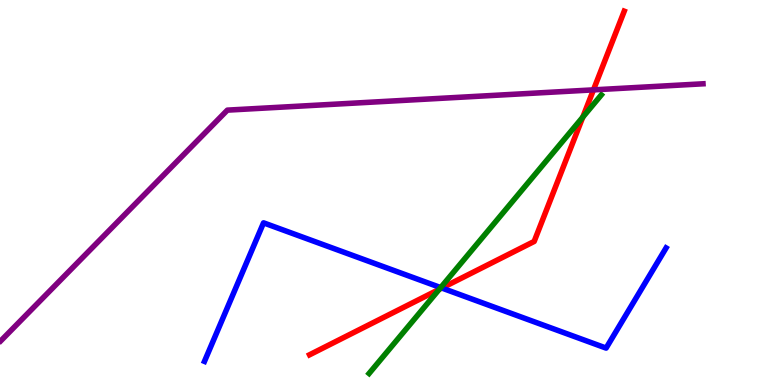[{'lines': ['blue', 'red'], 'intersections': [{'x': 5.7, 'y': 2.52}]}, {'lines': ['green', 'red'], 'intersections': [{'x': 5.67, 'y': 2.48}, {'x': 7.52, 'y': 6.96}]}, {'lines': ['purple', 'red'], 'intersections': [{'x': 7.66, 'y': 7.67}]}, {'lines': ['blue', 'green'], 'intersections': [{'x': 5.69, 'y': 2.53}]}, {'lines': ['blue', 'purple'], 'intersections': []}, {'lines': ['green', 'purple'], 'intersections': []}]